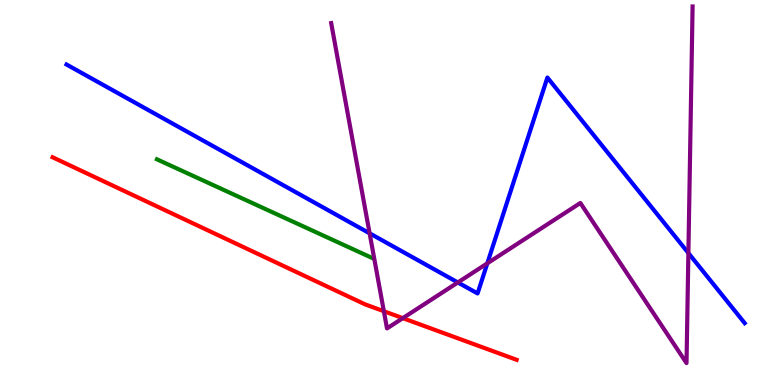[{'lines': ['blue', 'red'], 'intersections': []}, {'lines': ['green', 'red'], 'intersections': []}, {'lines': ['purple', 'red'], 'intersections': [{'x': 4.95, 'y': 1.92}, {'x': 5.2, 'y': 1.74}]}, {'lines': ['blue', 'green'], 'intersections': []}, {'lines': ['blue', 'purple'], 'intersections': [{'x': 4.77, 'y': 3.94}, {'x': 5.91, 'y': 2.66}, {'x': 6.29, 'y': 3.16}, {'x': 8.88, 'y': 3.43}]}, {'lines': ['green', 'purple'], 'intersections': []}]